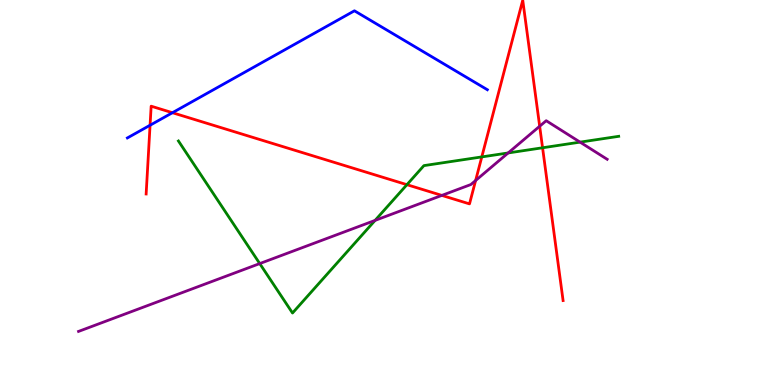[{'lines': ['blue', 'red'], 'intersections': [{'x': 1.94, 'y': 6.75}, {'x': 2.22, 'y': 7.07}]}, {'lines': ['green', 'red'], 'intersections': [{'x': 5.25, 'y': 5.2}, {'x': 6.22, 'y': 5.92}, {'x': 7.0, 'y': 6.16}]}, {'lines': ['purple', 'red'], 'intersections': [{'x': 5.7, 'y': 4.92}, {'x': 6.14, 'y': 5.31}, {'x': 6.96, 'y': 6.72}]}, {'lines': ['blue', 'green'], 'intersections': []}, {'lines': ['blue', 'purple'], 'intersections': []}, {'lines': ['green', 'purple'], 'intersections': [{'x': 3.35, 'y': 3.15}, {'x': 4.84, 'y': 4.28}, {'x': 6.56, 'y': 6.03}, {'x': 7.48, 'y': 6.31}]}]